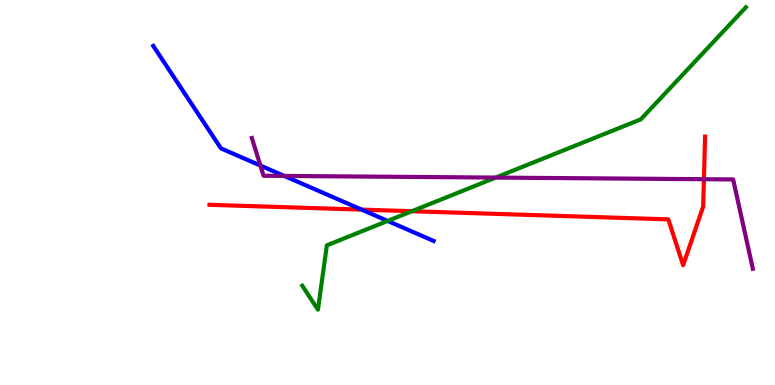[{'lines': ['blue', 'red'], 'intersections': [{'x': 4.67, 'y': 4.56}]}, {'lines': ['green', 'red'], 'intersections': [{'x': 5.31, 'y': 4.51}]}, {'lines': ['purple', 'red'], 'intersections': [{'x': 9.08, 'y': 5.35}]}, {'lines': ['blue', 'green'], 'intersections': [{'x': 5.0, 'y': 4.26}]}, {'lines': ['blue', 'purple'], 'intersections': [{'x': 3.36, 'y': 5.7}, {'x': 3.67, 'y': 5.43}]}, {'lines': ['green', 'purple'], 'intersections': [{'x': 6.4, 'y': 5.39}]}]